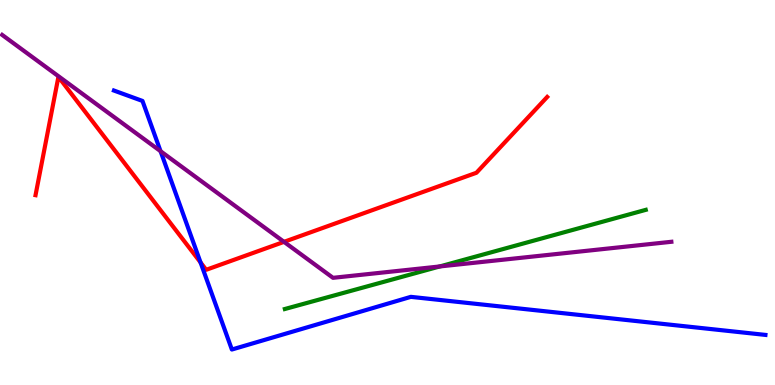[{'lines': ['blue', 'red'], 'intersections': [{'x': 2.59, 'y': 3.18}]}, {'lines': ['green', 'red'], 'intersections': []}, {'lines': ['purple', 'red'], 'intersections': [{'x': 3.66, 'y': 3.72}]}, {'lines': ['blue', 'green'], 'intersections': []}, {'lines': ['blue', 'purple'], 'intersections': [{'x': 2.07, 'y': 6.07}]}, {'lines': ['green', 'purple'], 'intersections': [{'x': 5.67, 'y': 3.08}]}]